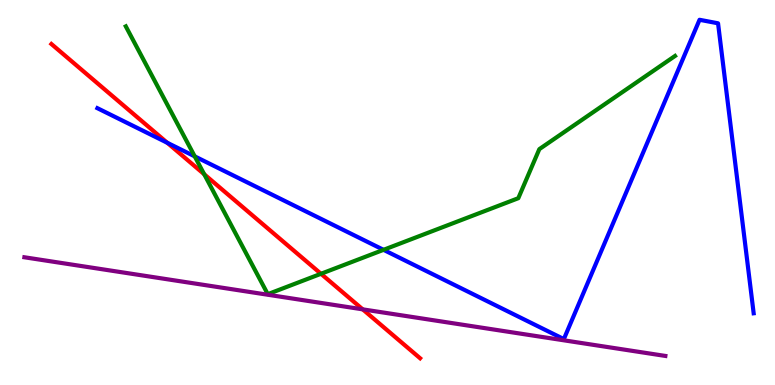[{'lines': ['blue', 'red'], 'intersections': [{'x': 2.16, 'y': 6.29}]}, {'lines': ['green', 'red'], 'intersections': [{'x': 2.63, 'y': 5.47}, {'x': 4.14, 'y': 2.89}]}, {'lines': ['purple', 'red'], 'intersections': [{'x': 4.68, 'y': 1.96}]}, {'lines': ['blue', 'green'], 'intersections': [{'x': 2.51, 'y': 5.94}, {'x': 4.95, 'y': 3.51}]}, {'lines': ['blue', 'purple'], 'intersections': []}, {'lines': ['green', 'purple'], 'intersections': []}]